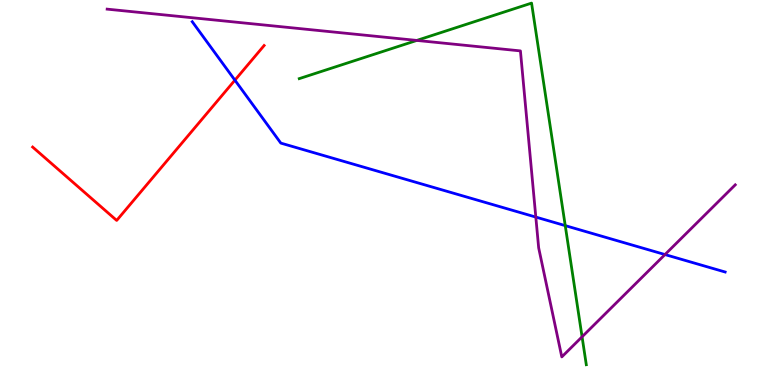[{'lines': ['blue', 'red'], 'intersections': [{'x': 3.03, 'y': 7.92}]}, {'lines': ['green', 'red'], 'intersections': []}, {'lines': ['purple', 'red'], 'intersections': []}, {'lines': ['blue', 'green'], 'intersections': [{'x': 7.29, 'y': 4.14}]}, {'lines': ['blue', 'purple'], 'intersections': [{'x': 6.91, 'y': 4.36}, {'x': 8.58, 'y': 3.39}]}, {'lines': ['green', 'purple'], 'intersections': [{'x': 5.38, 'y': 8.95}, {'x': 7.51, 'y': 1.25}]}]